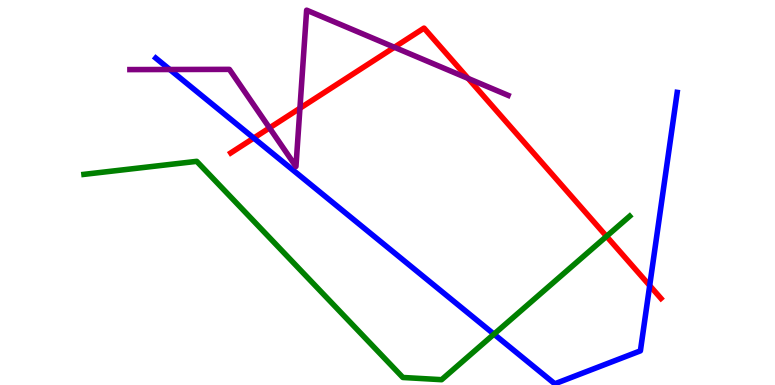[{'lines': ['blue', 'red'], 'intersections': [{'x': 3.27, 'y': 6.41}, {'x': 8.38, 'y': 2.58}]}, {'lines': ['green', 'red'], 'intersections': [{'x': 7.83, 'y': 3.86}]}, {'lines': ['purple', 'red'], 'intersections': [{'x': 3.48, 'y': 6.68}, {'x': 3.87, 'y': 7.19}, {'x': 5.09, 'y': 8.77}, {'x': 6.04, 'y': 7.96}]}, {'lines': ['blue', 'green'], 'intersections': [{'x': 6.37, 'y': 1.32}]}, {'lines': ['blue', 'purple'], 'intersections': [{'x': 2.19, 'y': 8.19}]}, {'lines': ['green', 'purple'], 'intersections': []}]